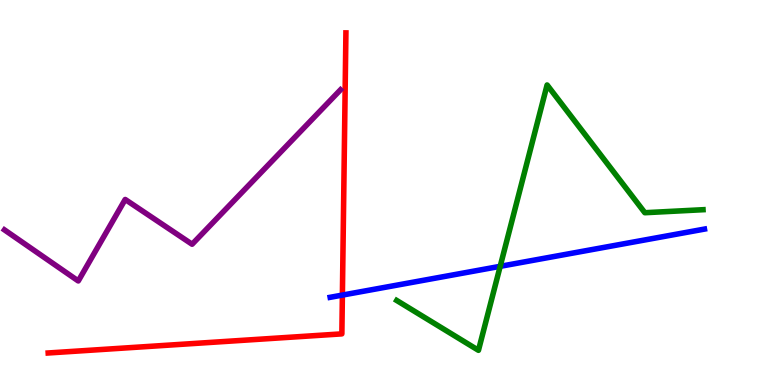[{'lines': ['blue', 'red'], 'intersections': [{'x': 4.42, 'y': 2.34}]}, {'lines': ['green', 'red'], 'intersections': []}, {'lines': ['purple', 'red'], 'intersections': []}, {'lines': ['blue', 'green'], 'intersections': [{'x': 6.45, 'y': 3.08}]}, {'lines': ['blue', 'purple'], 'intersections': []}, {'lines': ['green', 'purple'], 'intersections': []}]